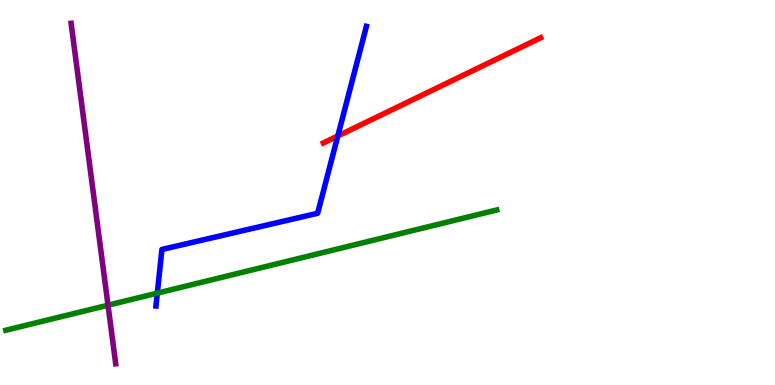[{'lines': ['blue', 'red'], 'intersections': [{'x': 4.36, 'y': 6.47}]}, {'lines': ['green', 'red'], 'intersections': []}, {'lines': ['purple', 'red'], 'intersections': []}, {'lines': ['blue', 'green'], 'intersections': [{'x': 2.03, 'y': 2.39}]}, {'lines': ['blue', 'purple'], 'intersections': []}, {'lines': ['green', 'purple'], 'intersections': [{'x': 1.39, 'y': 2.07}]}]